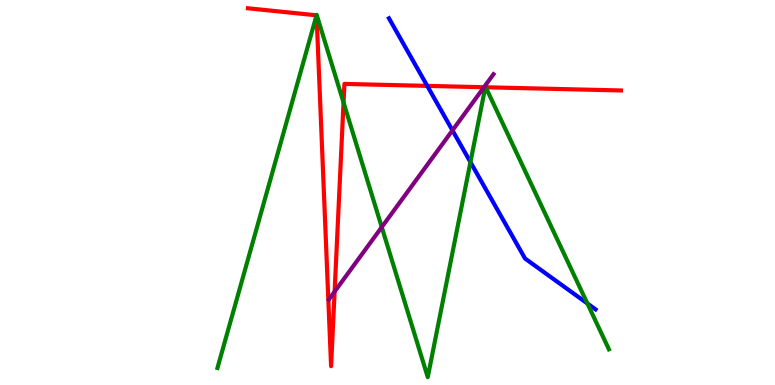[{'lines': ['blue', 'red'], 'intersections': [{'x': 5.51, 'y': 7.77}]}, {'lines': ['green', 'red'], 'intersections': [{'x': 4.08, 'y': 9.6}, {'x': 4.43, 'y': 7.34}, {'x': 6.26, 'y': 7.73}, {'x': 6.27, 'y': 7.73}]}, {'lines': ['purple', 'red'], 'intersections': [{'x': 4.32, 'y': 2.42}, {'x': 6.24, 'y': 7.73}]}, {'lines': ['blue', 'green'], 'intersections': [{'x': 6.07, 'y': 5.79}, {'x': 7.58, 'y': 2.12}]}, {'lines': ['blue', 'purple'], 'intersections': [{'x': 5.84, 'y': 6.61}]}, {'lines': ['green', 'purple'], 'intersections': [{'x': 4.93, 'y': 4.1}]}]